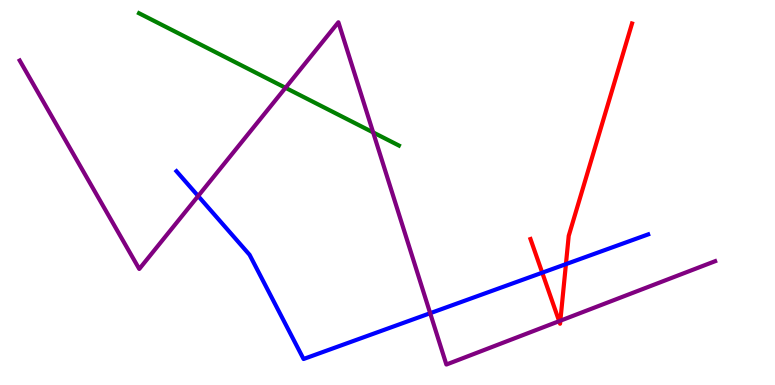[{'lines': ['blue', 'red'], 'intersections': [{'x': 7.0, 'y': 2.92}, {'x': 7.3, 'y': 3.14}]}, {'lines': ['green', 'red'], 'intersections': []}, {'lines': ['purple', 'red'], 'intersections': [{'x': 7.21, 'y': 1.66}, {'x': 7.23, 'y': 1.67}]}, {'lines': ['blue', 'green'], 'intersections': []}, {'lines': ['blue', 'purple'], 'intersections': [{'x': 2.56, 'y': 4.91}, {'x': 5.55, 'y': 1.86}]}, {'lines': ['green', 'purple'], 'intersections': [{'x': 3.68, 'y': 7.72}, {'x': 4.81, 'y': 6.56}]}]